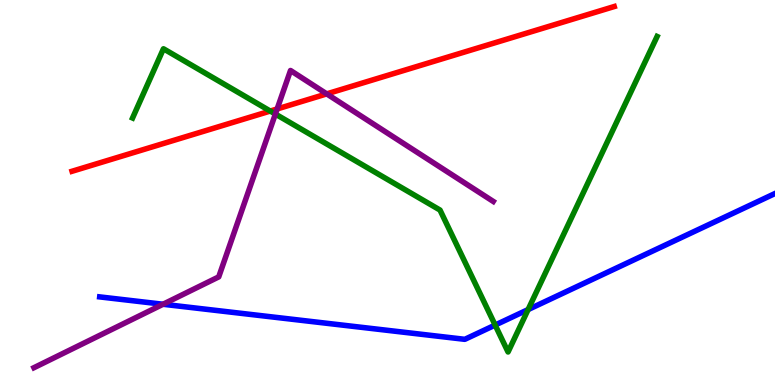[{'lines': ['blue', 'red'], 'intersections': []}, {'lines': ['green', 'red'], 'intersections': [{'x': 3.49, 'y': 7.12}]}, {'lines': ['purple', 'red'], 'intersections': [{'x': 3.58, 'y': 7.17}, {'x': 4.22, 'y': 7.56}]}, {'lines': ['blue', 'green'], 'intersections': [{'x': 6.39, 'y': 1.56}, {'x': 6.81, 'y': 1.96}]}, {'lines': ['blue', 'purple'], 'intersections': [{'x': 2.1, 'y': 2.1}]}, {'lines': ['green', 'purple'], 'intersections': [{'x': 3.55, 'y': 7.04}]}]